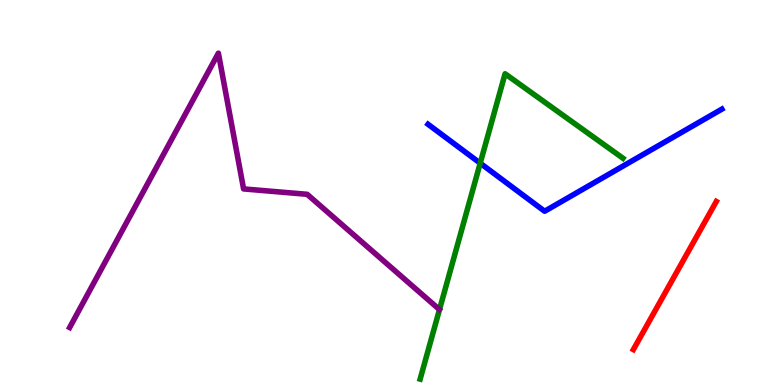[{'lines': ['blue', 'red'], 'intersections': []}, {'lines': ['green', 'red'], 'intersections': []}, {'lines': ['purple', 'red'], 'intersections': []}, {'lines': ['blue', 'green'], 'intersections': [{'x': 6.2, 'y': 5.76}]}, {'lines': ['blue', 'purple'], 'intersections': []}, {'lines': ['green', 'purple'], 'intersections': []}]